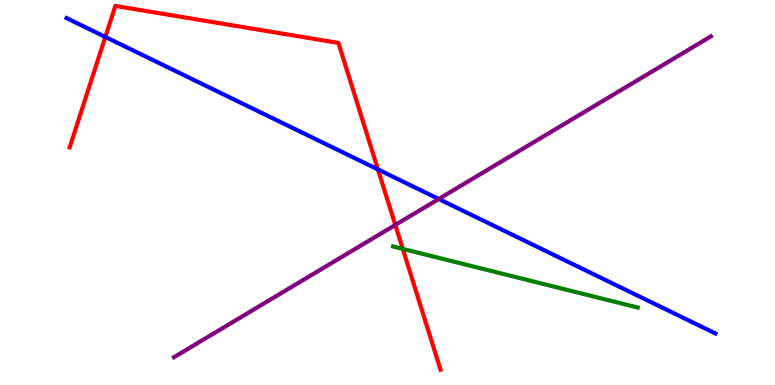[{'lines': ['blue', 'red'], 'intersections': [{'x': 1.36, 'y': 9.04}, {'x': 4.88, 'y': 5.6}]}, {'lines': ['green', 'red'], 'intersections': [{'x': 5.2, 'y': 3.53}]}, {'lines': ['purple', 'red'], 'intersections': [{'x': 5.1, 'y': 4.16}]}, {'lines': ['blue', 'green'], 'intersections': []}, {'lines': ['blue', 'purple'], 'intersections': [{'x': 5.66, 'y': 4.83}]}, {'lines': ['green', 'purple'], 'intersections': []}]